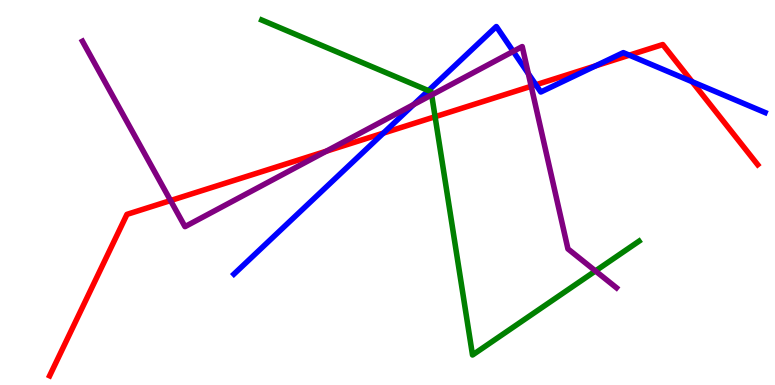[{'lines': ['blue', 'red'], 'intersections': [{'x': 4.95, 'y': 6.54}, {'x': 6.91, 'y': 7.8}, {'x': 7.69, 'y': 8.29}, {'x': 8.12, 'y': 8.57}, {'x': 8.93, 'y': 7.88}]}, {'lines': ['green', 'red'], 'intersections': [{'x': 5.61, 'y': 6.97}]}, {'lines': ['purple', 'red'], 'intersections': [{'x': 2.2, 'y': 4.79}, {'x': 4.21, 'y': 6.07}, {'x': 6.85, 'y': 7.76}]}, {'lines': ['blue', 'green'], 'intersections': [{'x': 5.53, 'y': 7.65}]}, {'lines': ['blue', 'purple'], 'intersections': [{'x': 5.34, 'y': 7.28}, {'x': 6.62, 'y': 8.67}, {'x': 6.82, 'y': 8.09}]}, {'lines': ['green', 'purple'], 'intersections': [{'x': 5.57, 'y': 7.53}, {'x': 7.68, 'y': 2.96}]}]